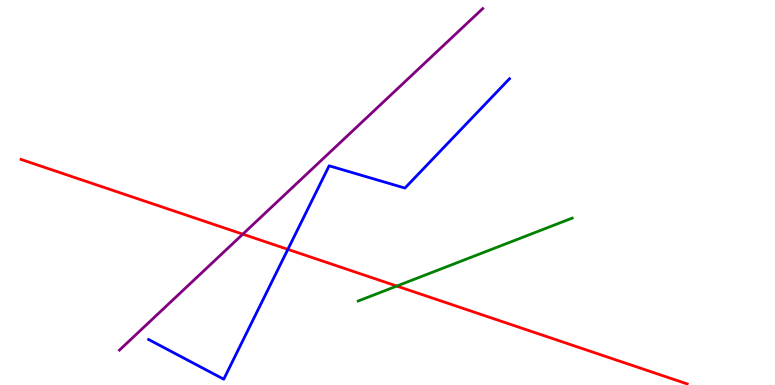[{'lines': ['blue', 'red'], 'intersections': [{'x': 3.71, 'y': 3.52}]}, {'lines': ['green', 'red'], 'intersections': [{'x': 5.12, 'y': 2.57}]}, {'lines': ['purple', 'red'], 'intersections': [{'x': 3.13, 'y': 3.92}]}, {'lines': ['blue', 'green'], 'intersections': []}, {'lines': ['blue', 'purple'], 'intersections': []}, {'lines': ['green', 'purple'], 'intersections': []}]